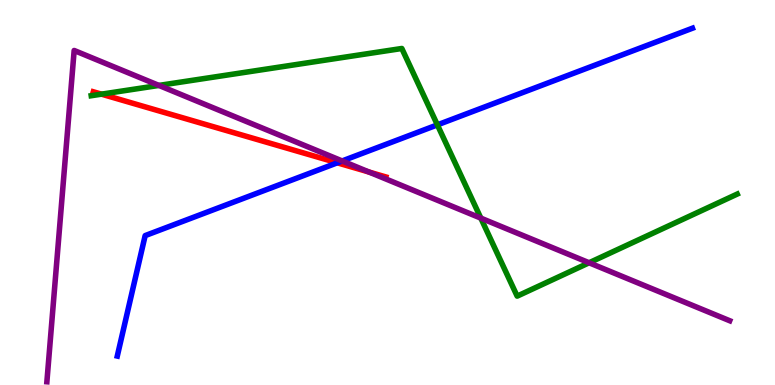[{'lines': ['blue', 'red'], 'intersections': [{'x': 4.35, 'y': 5.77}]}, {'lines': ['green', 'red'], 'intersections': [{'x': 1.31, 'y': 7.55}]}, {'lines': ['purple', 'red'], 'intersections': [{'x': 4.76, 'y': 5.53}]}, {'lines': ['blue', 'green'], 'intersections': [{'x': 5.64, 'y': 6.76}]}, {'lines': ['blue', 'purple'], 'intersections': [{'x': 4.41, 'y': 5.82}]}, {'lines': ['green', 'purple'], 'intersections': [{'x': 2.05, 'y': 7.78}, {'x': 6.2, 'y': 4.33}, {'x': 7.6, 'y': 3.17}]}]